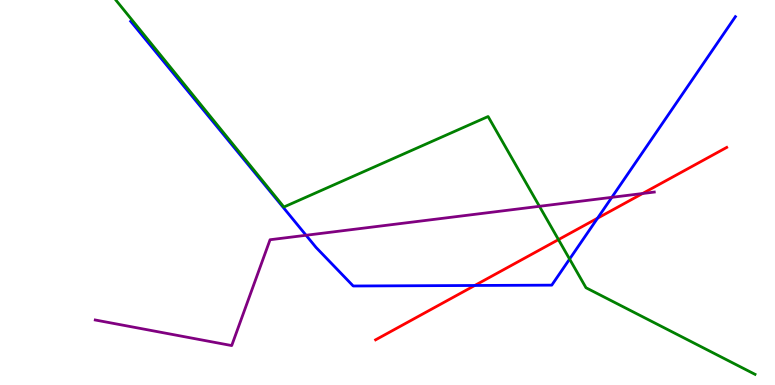[{'lines': ['blue', 'red'], 'intersections': [{'x': 6.13, 'y': 2.59}, {'x': 7.71, 'y': 4.33}]}, {'lines': ['green', 'red'], 'intersections': [{'x': 7.21, 'y': 3.78}]}, {'lines': ['purple', 'red'], 'intersections': [{'x': 8.29, 'y': 4.97}]}, {'lines': ['blue', 'green'], 'intersections': [{'x': 7.35, 'y': 3.27}]}, {'lines': ['blue', 'purple'], 'intersections': [{'x': 3.95, 'y': 3.89}, {'x': 7.89, 'y': 4.87}]}, {'lines': ['green', 'purple'], 'intersections': [{'x': 6.96, 'y': 4.64}]}]